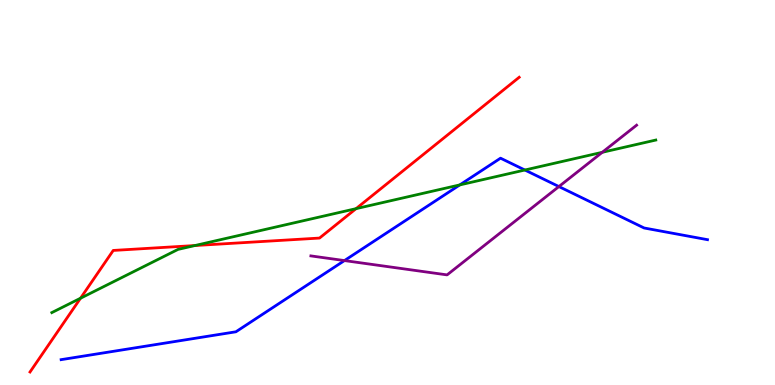[{'lines': ['blue', 'red'], 'intersections': []}, {'lines': ['green', 'red'], 'intersections': [{'x': 1.04, 'y': 2.25}, {'x': 2.51, 'y': 3.62}, {'x': 4.59, 'y': 4.58}]}, {'lines': ['purple', 'red'], 'intersections': []}, {'lines': ['blue', 'green'], 'intersections': [{'x': 5.93, 'y': 5.2}, {'x': 6.77, 'y': 5.58}]}, {'lines': ['blue', 'purple'], 'intersections': [{'x': 4.44, 'y': 3.23}, {'x': 7.21, 'y': 5.15}]}, {'lines': ['green', 'purple'], 'intersections': [{'x': 7.77, 'y': 6.04}]}]